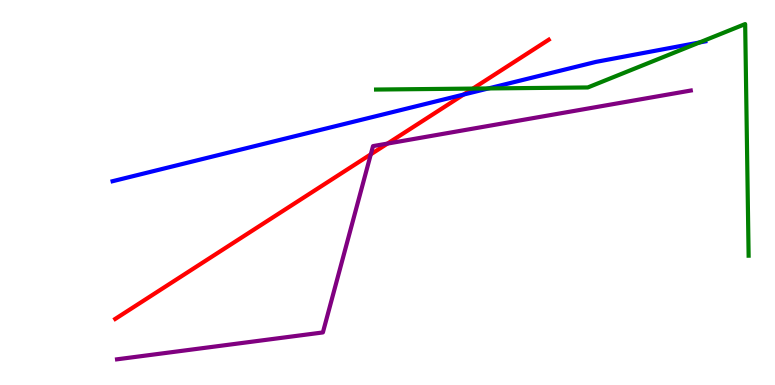[{'lines': ['blue', 'red'], 'intersections': [{'x': 5.98, 'y': 7.54}]}, {'lines': ['green', 'red'], 'intersections': [{'x': 6.1, 'y': 7.7}]}, {'lines': ['purple', 'red'], 'intersections': [{'x': 4.78, 'y': 5.99}, {'x': 5.0, 'y': 6.27}]}, {'lines': ['blue', 'green'], 'intersections': [{'x': 6.3, 'y': 7.7}, {'x': 9.03, 'y': 8.9}]}, {'lines': ['blue', 'purple'], 'intersections': []}, {'lines': ['green', 'purple'], 'intersections': []}]